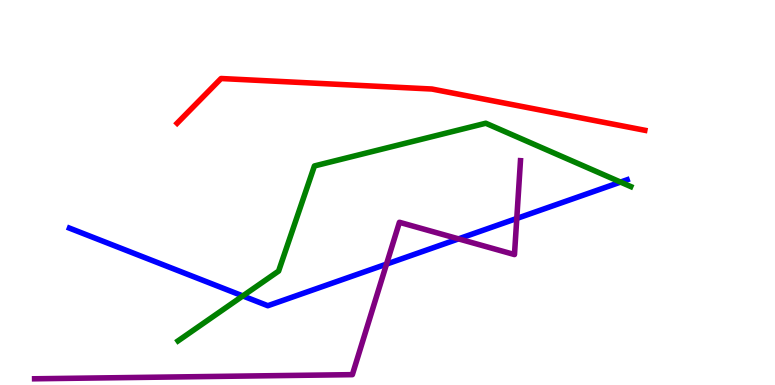[{'lines': ['blue', 'red'], 'intersections': []}, {'lines': ['green', 'red'], 'intersections': []}, {'lines': ['purple', 'red'], 'intersections': []}, {'lines': ['blue', 'green'], 'intersections': [{'x': 3.13, 'y': 2.31}, {'x': 8.01, 'y': 5.27}]}, {'lines': ['blue', 'purple'], 'intersections': [{'x': 4.99, 'y': 3.14}, {'x': 5.92, 'y': 3.8}, {'x': 6.67, 'y': 4.33}]}, {'lines': ['green', 'purple'], 'intersections': []}]